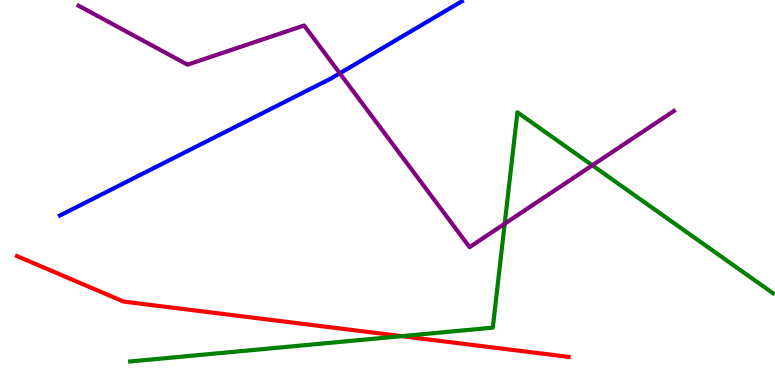[{'lines': ['blue', 'red'], 'intersections': []}, {'lines': ['green', 'red'], 'intersections': [{'x': 5.18, 'y': 1.27}]}, {'lines': ['purple', 'red'], 'intersections': []}, {'lines': ['blue', 'green'], 'intersections': []}, {'lines': ['blue', 'purple'], 'intersections': [{'x': 4.38, 'y': 8.1}]}, {'lines': ['green', 'purple'], 'intersections': [{'x': 6.51, 'y': 4.19}, {'x': 7.64, 'y': 5.71}]}]